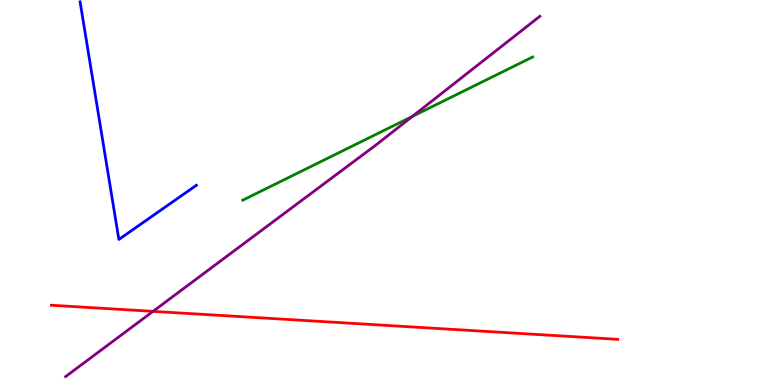[{'lines': ['blue', 'red'], 'intersections': []}, {'lines': ['green', 'red'], 'intersections': []}, {'lines': ['purple', 'red'], 'intersections': [{'x': 1.97, 'y': 1.91}]}, {'lines': ['blue', 'green'], 'intersections': []}, {'lines': ['blue', 'purple'], 'intersections': []}, {'lines': ['green', 'purple'], 'intersections': [{'x': 5.32, 'y': 6.98}]}]